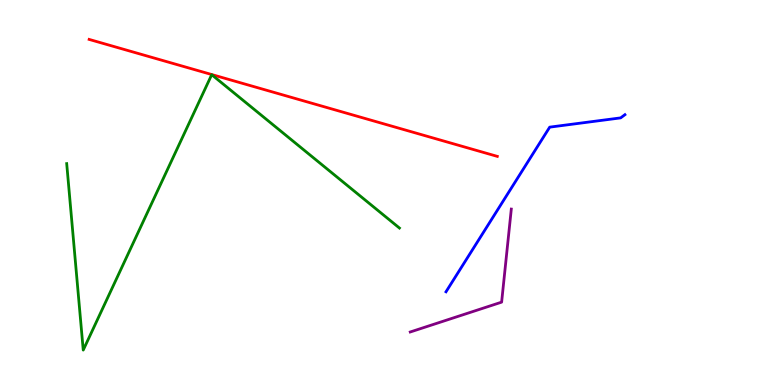[{'lines': ['blue', 'red'], 'intersections': []}, {'lines': ['green', 'red'], 'intersections': []}, {'lines': ['purple', 'red'], 'intersections': []}, {'lines': ['blue', 'green'], 'intersections': []}, {'lines': ['blue', 'purple'], 'intersections': []}, {'lines': ['green', 'purple'], 'intersections': []}]